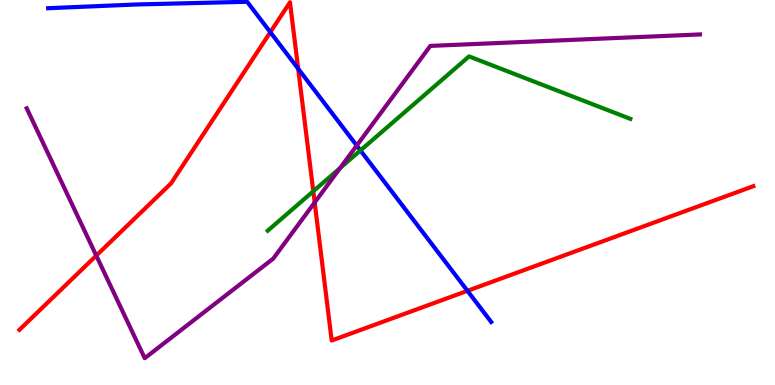[{'lines': ['blue', 'red'], 'intersections': [{'x': 3.49, 'y': 9.16}, {'x': 3.85, 'y': 8.22}, {'x': 6.03, 'y': 2.45}]}, {'lines': ['green', 'red'], 'intersections': [{'x': 4.04, 'y': 5.03}]}, {'lines': ['purple', 'red'], 'intersections': [{'x': 1.24, 'y': 3.36}, {'x': 4.06, 'y': 4.74}]}, {'lines': ['blue', 'green'], 'intersections': [{'x': 4.65, 'y': 6.09}]}, {'lines': ['blue', 'purple'], 'intersections': [{'x': 4.6, 'y': 6.22}]}, {'lines': ['green', 'purple'], 'intersections': [{'x': 4.39, 'y': 5.64}]}]